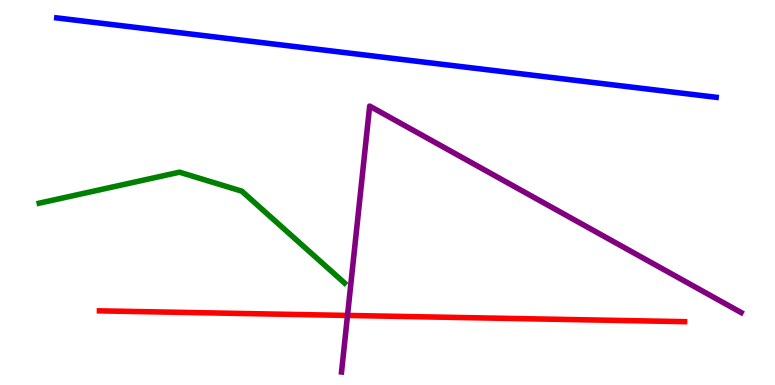[{'lines': ['blue', 'red'], 'intersections': []}, {'lines': ['green', 'red'], 'intersections': []}, {'lines': ['purple', 'red'], 'intersections': [{'x': 4.48, 'y': 1.81}]}, {'lines': ['blue', 'green'], 'intersections': []}, {'lines': ['blue', 'purple'], 'intersections': []}, {'lines': ['green', 'purple'], 'intersections': []}]